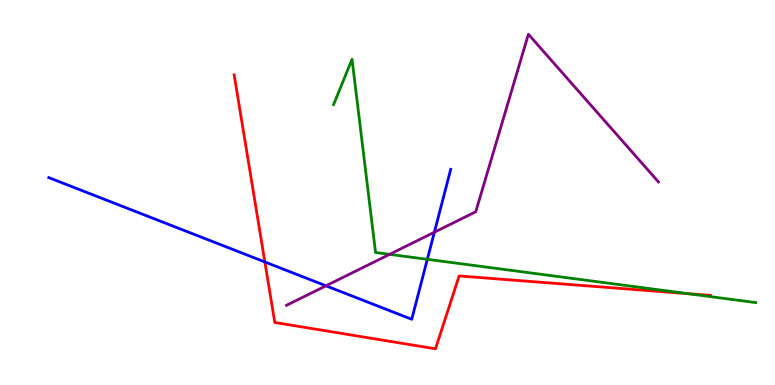[{'lines': ['blue', 'red'], 'intersections': [{'x': 3.42, 'y': 3.2}]}, {'lines': ['green', 'red'], 'intersections': [{'x': 8.88, 'y': 2.37}]}, {'lines': ['purple', 'red'], 'intersections': []}, {'lines': ['blue', 'green'], 'intersections': [{'x': 5.51, 'y': 3.26}]}, {'lines': ['blue', 'purple'], 'intersections': [{'x': 4.21, 'y': 2.58}, {'x': 5.6, 'y': 3.97}]}, {'lines': ['green', 'purple'], 'intersections': [{'x': 5.03, 'y': 3.39}]}]